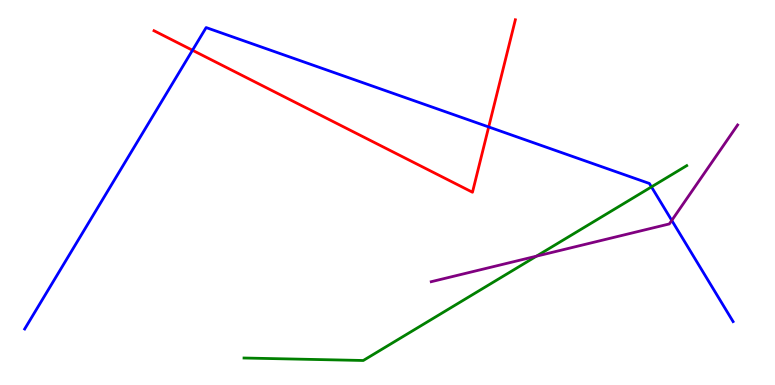[{'lines': ['blue', 'red'], 'intersections': [{'x': 2.48, 'y': 8.69}, {'x': 6.31, 'y': 6.7}]}, {'lines': ['green', 'red'], 'intersections': []}, {'lines': ['purple', 'red'], 'intersections': []}, {'lines': ['blue', 'green'], 'intersections': [{'x': 8.41, 'y': 5.15}]}, {'lines': ['blue', 'purple'], 'intersections': [{'x': 8.67, 'y': 4.28}]}, {'lines': ['green', 'purple'], 'intersections': [{'x': 6.92, 'y': 3.35}]}]